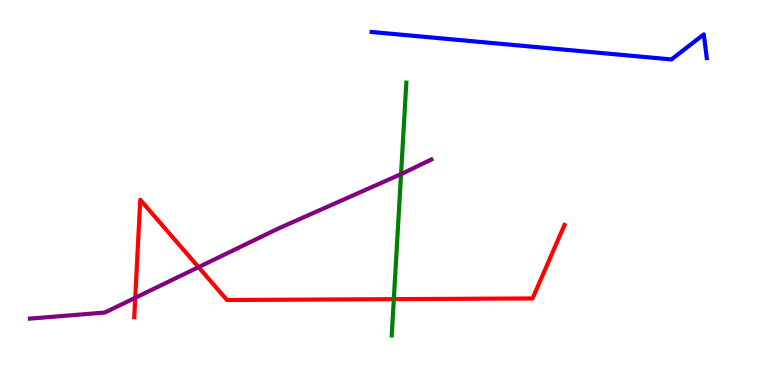[{'lines': ['blue', 'red'], 'intersections': []}, {'lines': ['green', 'red'], 'intersections': [{'x': 5.08, 'y': 2.23}]}, {'lines': ['purple', 'red'], 'intersections': [{'x': 1.75, 'y': 2.27}, {'x': 2.56, 'y': 3.06}]}, {'lines': ['blue', 'green'], 'intersections': []}, {'lines': ['blue', 'purple'], 'intersections': []}, {'lines': ['green', 'purple'], 'intersections': [{'x': 5.17, 'y': 5.48}]}]